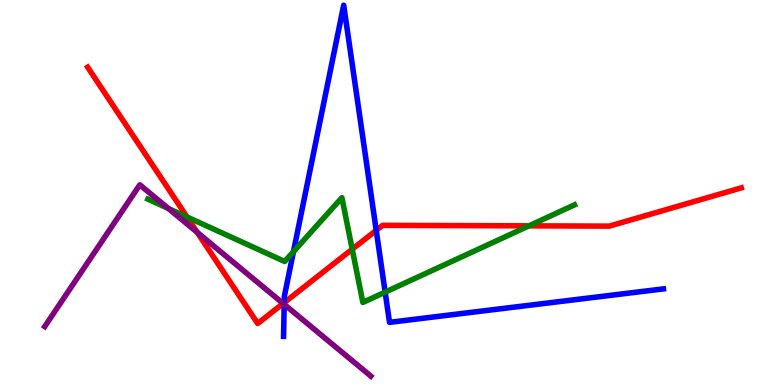[{'lines': ['blue', 'red'], 'intersections': [{'x': 3.67, 'y': 2.14}, {'x': 4.85, 'y': 4.02}]}, {'lines': ['green', 'red'], 'intersections': [{'x': 2.41, 'y': 4.36}, {'x': 4.54, 'y': 3.53}, {'x': 6.83, 'y': 4.13}]}, {'lines': ['purple', 'red'], 'intersections': [{'x': 2.54, 'y': 3.96}, {'x': 3.65, 'y': 2.12}]}, {'lines': ['blue', 'green'], 'intersections': [{'x': 3.79, 'y': 3.46}, {'x': 4.97, 'y': 2.41}]}, {'lines': ['blue', 'purple'], 'intersections': [{'x': 3.67, 'y': 2.09}]}, {'lines': ['green', 'purple'], 'intersections': [{'x': 2.17, 'y': 4.58}]}]